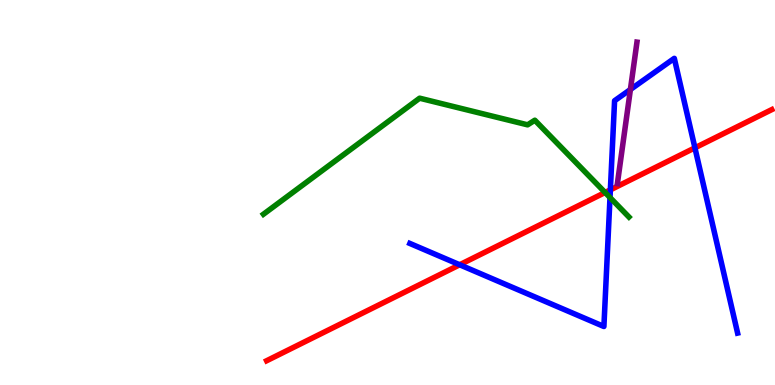[{'lines': ['blue', 'red'], 'intersections': [{'x': 5.93, 'y': 3.12}, {'x': 7.88, 'y': 5.07}, {'x': 8.97, 'y': 6.16}]}, {'lines': ['green', 'red'], 'intersections': [{'x': 7.81, 'y': 5.0}]}, {'lines': ['purple', 'red'], 'intersections': []}, {'lines': ['blue', 'green'], 'intersections': [{'x': 7.87, 'y': 4.87}]}, {'lines': ['blue', 'purple'], 'intersections': [{'x': 8.13, 'y': 7.68}]}, {'lines': ['green', 'purple'], 'intersections': []}]